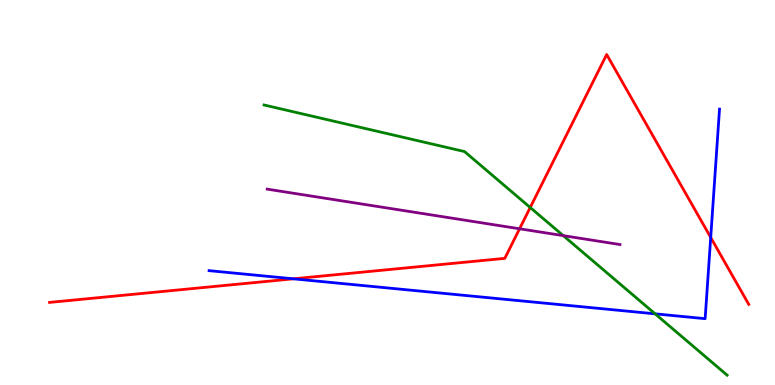[{'lines': ['blue', 'red'], 'intersections': [{'x': 3.79, 'y': 2.76}, {'x': 9.17, 'y': 3.83}]}, {'lines': ['green', 'red'], 'intersections': [{'x': 6.84, 'y': 4.61}]}, {'lines': ['purple', 'red'], 'intersections': [{'x': 6.7, 'y': 4.06}]}, {'lines': ['blue', 'green'], 'intersections': [{'x': 8.45, 'y': 1.85}]}, {'lines': ['blue', 'purple'], 'intersections': []}, {'lines': ['green', 'purple'], 'intersections': [{'x': 7.27, 'y': 3.88}]}]